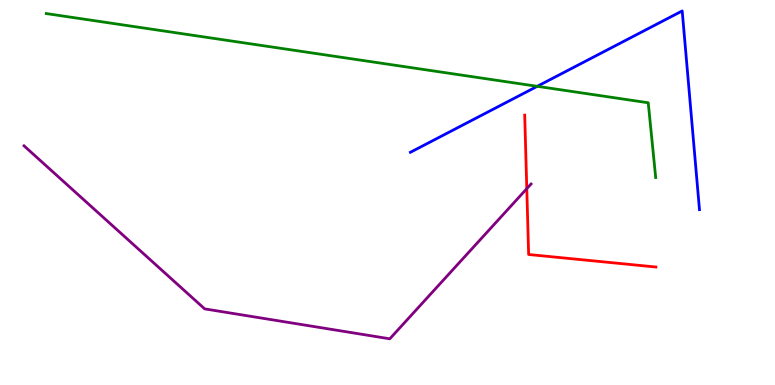[{'lines': ['blue', 'red'], 'intersections': []}, {'lines': ['green', 'red'], 'intersections': []}, {'lines': ['purple', 'red'], 'intersections': [{'x': 6.8, 'y': 5.1}]}, {'lines': ['blue', 'green'], 'intersections': [{'x': 6.93, 'y': 7.76}]}, {'lines': ['blue', 'purple'], 'intersections': []}, {'lines': ['green', 'purple'], 'intersections': []}]